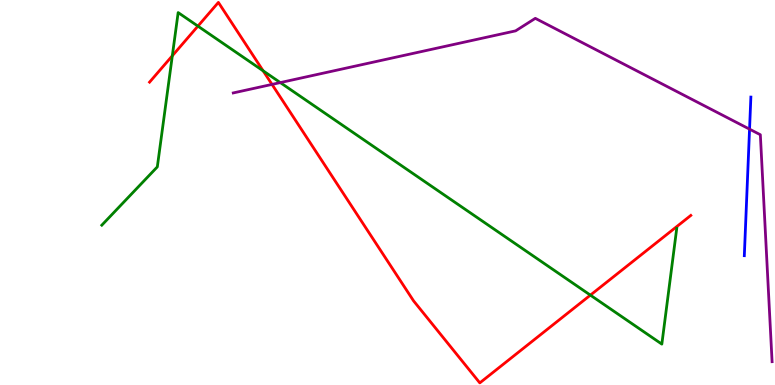[{'lines': ['blue', 'red'], 'intersections': []}, {'lines': ['green', 'red'], 'intersections': [{'x': 2.22, 'y': 8.55}, {'x': 2.55, 'y': 9.32}, {'x': 3.4, 'y': 8.16}, {'x': 7.62, 'y': 2.33}]}, {'lines': ['purple', 'red'], 'intersections': [{'x': 3.51, 'y': 7.81}]}, {'lines': ['blue', 'green'], 'intersections': []}, {'lines': ['blue', 'purple'], 'intersections': [{'x': 9.67, 'y': 6.65}]}, {'lines': ['green', 'purple'], 'intersections': [{'x': 3.62, 'y': 7.85}]}]